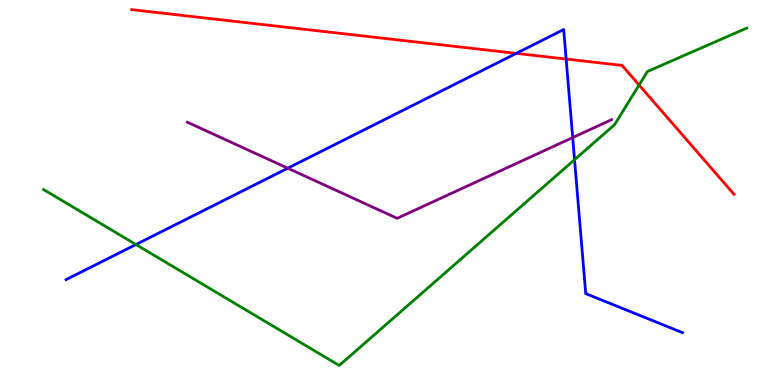[{'lines': ['blue', 'red'], 'intersections': [{'x': 6.66, 'y': 8.61}, {'x': 7.31, 'y': 8.47}]}, {'lines': ['green', 'red'], 'intersections': [{'x': 8.25, 'y': 7.79}]}, {'lines': ['purple', 'red'], 'intersections': []}, {'lines': ['blue', 'green'], 'intersections': [{'x': 1.75, 'y': 3.65}, {'x': 7.41, 'y': 5.85}]}, {'lines': ['blue', 'purple'], 'intersections': [{'x': 3.71, 'y': 5.63}, {'x': 7.39, 'y': 6.43}]}, {'lines': ['green', 'purple'], 'intersections': []}]